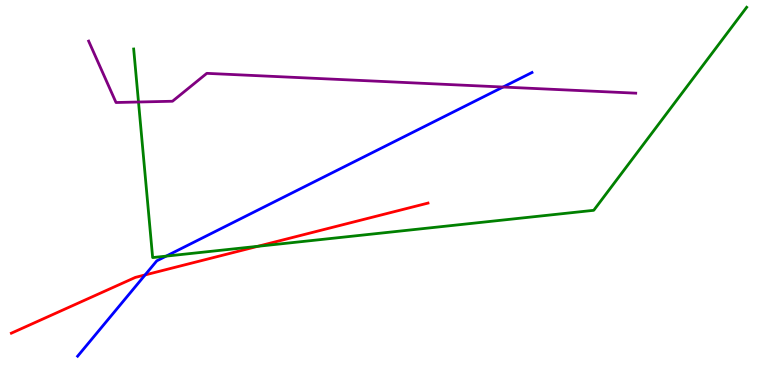[{'lines': ['blue', 'red'], 'intersections': [{'x': 1.87, 'y': 2.86}]}, {'lines': ['green', 'red'], 'intersections': [{'x': 3.33, 'y': 3.6}]}, {'lines': ['purple', 'red'], 'intersections': []}, {'lines': ['blue', 'green'], 'intersections': [{'x': 2.14, 'y': 3.35}]}, {'lines': ['blue', 'purple'], 'intersections': [{'x': 6.49, 'y': 7.74}]}, {'lines': ['green', 'purple'], 'intersections': [{'x': 1.79, 'y': 7.35}]}]